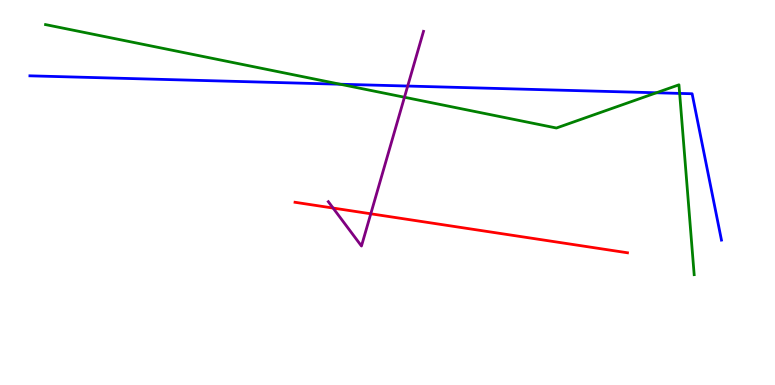[{'lines': ['blue', 'red'], 'intersections': []}, {'lines': ['green', 'red'], 'intersections': []}, {'lines': ['purple', 'red'], 'intersections': [{'x': 4.3, 'y': 4.6}, {'x': 4.78, 'y': 4.45}]}, {'lines': ['blue', 'green'], 'intersections': [{'x': 4.39, 'y': 7.81}, {'x': 8.47, 'y': 7.59}, {'x': 8.77, 'y': 7.57}]}, {'lines': ['blue', 'purple'], 'intersections': [{'x': 5.26, 'y': 7.76}]}, {'lines': ['green', 'purple'], 'intersections': [{'x': 5.22, 'y': 7.47}]}]